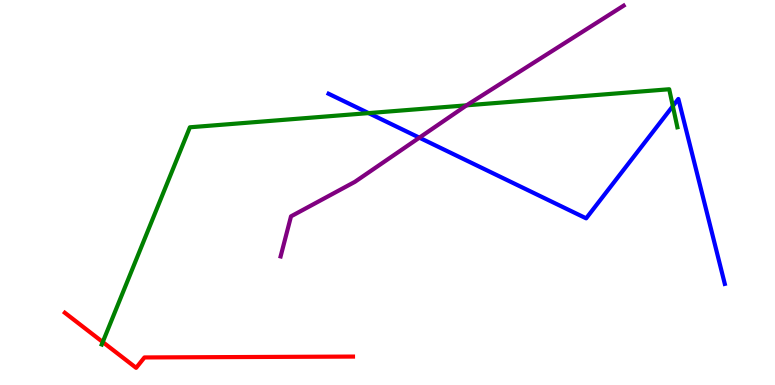[{'lines': ['blue', 'red'], 'intersections': []}, {'lines': ['green', 'red'], 'intersections': [{'x': 1.33, 'y': 1.12}]}, {'lines': ['purple', 'red'], 'intersections': []}, {'lines': ['blue', 'green'], 'intersections': [{'x': 4.76, 'y': 7.06}, {'x': 8.68, 'y': 7.24}]}, {'lines': ['blue', 'purple'], 'intersections': [{'x': 5.41, 'y': 6.42}]}, {'lines': ['green', 'purple'], 'intersections': [{'x': 6.02, 'y': 7.26}]}]